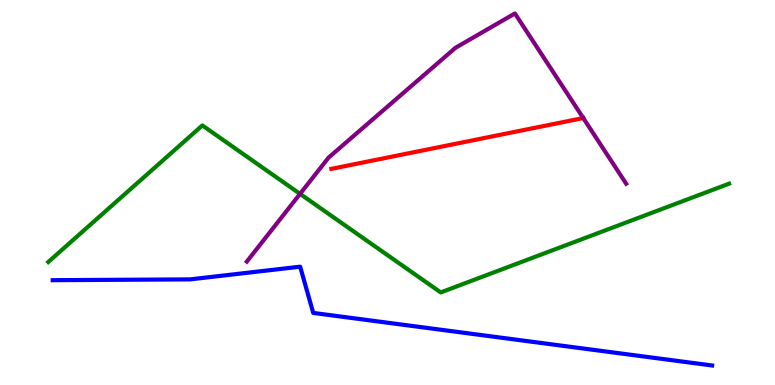[{'lines': ['blue', 'red'], 'intersections': []}, {'lines': ['green', 'red'], 'intersections': []}, {'lines': ['purple', 'red'], 'intersections': [{'x': 7.53, 'y': 6.93}]}, {'lines': ['blue', 'green'], 'intersections': []}, {'lines': ['blue', 'purple'], 'intersections': []}, {'lines': ['green', 'purple'], 'intersections': [{'x': 3.87, 'y': 4.96}]}]